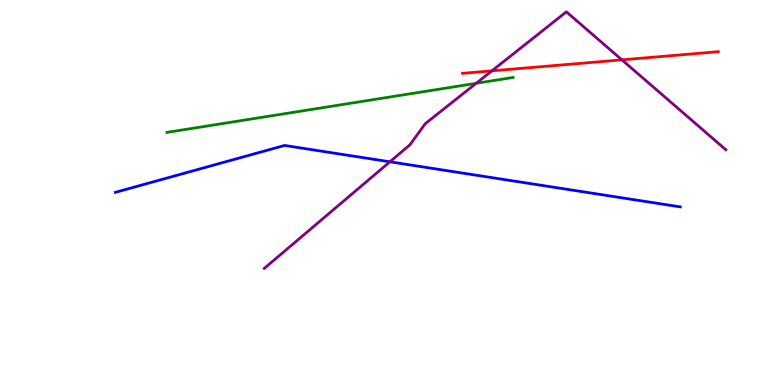[{'lines': ['blue', 'red'], 'intersections': []}, {'lines': ['green', 'red'], 'intersections': []}, {'lines': ['purple', 'red'], 'intersections': [{'x': 6.35, 'y': 8.16}, {'x': 8.02, 'y': 8.45}]}, {'lines': ['blue', 'green'], 'intersections': []}, {'lines': ['blue', 'purple'], 'intersections': [{'x': 5.03, 'y': 5.8}]}, {'lines': ['green', 'purple'], 'intersections': [{'x': 6.14, 'y': 7.84}]}]